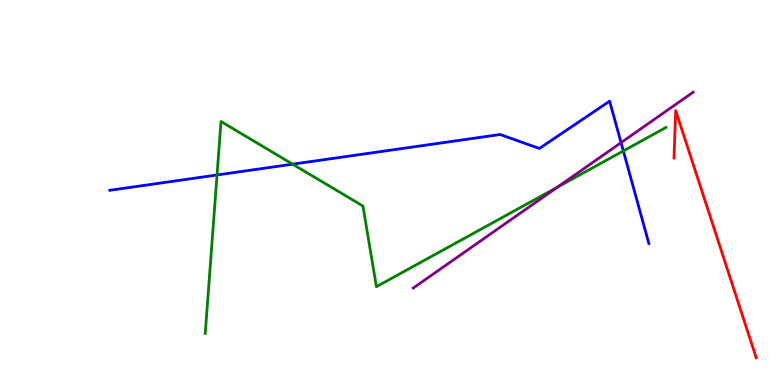[{'lines': ['blue', 'red'], 'intersections': []}, {'lines': ['green', 'red'], 'intersections': []}, {'lines': ['purple', 'red'], 'intersections': []}, {'lines': ['blue', 'green'], 'intersections': [{'x': 2.8, 'y': 5.46}, {'x': 3.78, 'y': 5.74}, {'x': 8.04, 'y': 6.08}]}, {'lines': ['blue', 'purple'], 'intersections': [{'x': 8.01, 'y': 6.29}]}, {'lines': ['green', 'purple'], 'intersections': [{'x': 7.19, 'y': 5.14}]}]